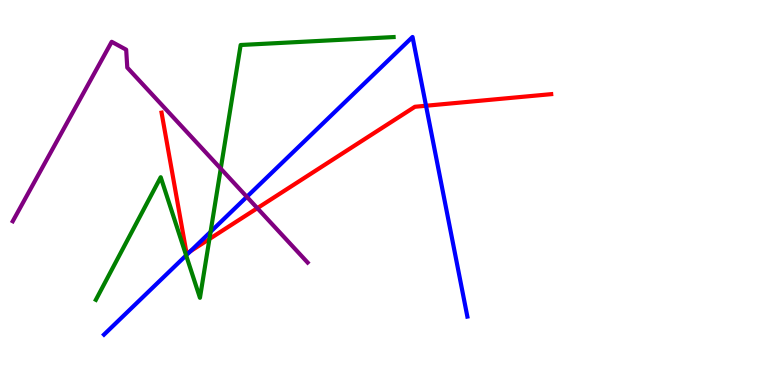[{'lines': ['blue', 'red'], 'intersections': [{'x': 2.46, 'y': 3.48}, {'x': 5.5, 'y': 7.25}]}, {'lines': ['green', 'red'], 'intersections': [{'x': 2.7, 'y': 3.79}]}, {'lines': ['purple', 'red'], 'intersections': [{'x': 3.32, 'y': 4.59}]}, {'lines': ['blue', 'green'], 'intersections': [{'x': 2.4, 'y': 3.37}, {'x': 2.72, 'y': 3.98}]}, {'lines': ['blue', 'purple'], 'intersections': [{'x': 3.18, 'y': 4.89}]}, {'lines': ['green', 'purple'], 'intersections': [{'x': 2.85, 'y': 5.62}]}]